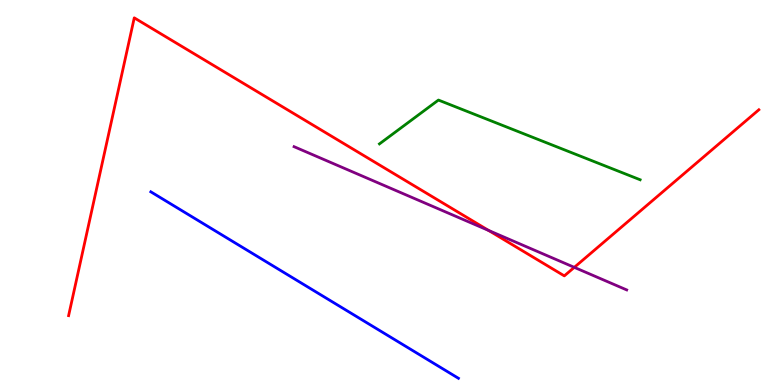[{'lines': ['blue', 'red'], 'intersections': []}, {'lines': ['green', 'red'], 'intersections': []}, {'lines': ['purple', 'red'], 'intersections': [{'x': 6.3, 'y': 4.01}, {'x': 7.41, 'y': 3.06}]}, {'lines': ['blue', 'green'], 'intersections': []}, {'lines': ['blue', 'purple'], 'intersections': []}, {'lines': ['green', 'purple'], 'intersections': []}]